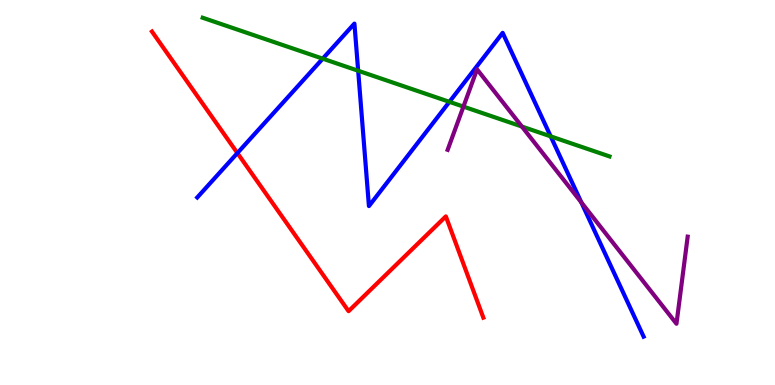[{'lines': ['blue', 'red'], 'intersections': [{'x': 3.06, 'y': 6.02}]}, {'lines': ['green', 'red'], 'intersections': []}, {'lines': ['purple', 'red'], 'intersections': []}, {'lines': ['blue', 'green'], 'intersections': [{'x': 4.16, 'y': 8.48}, {'x': 4.62, 'y': 8.16}, {'x': 5.8, 'y': 7.35}, {'x': 7.11, 'y': 6.46}]}, {'lines': ['blue', 'purple'], 'intersections': [{'x': 7.5, 'y': 4.74}]}, {'lines': ['green', 'purple'], 'intersections': [{'x': 5.98, 'y': 7.23}, {'x': 6.73, 'y': 6.71}]}]